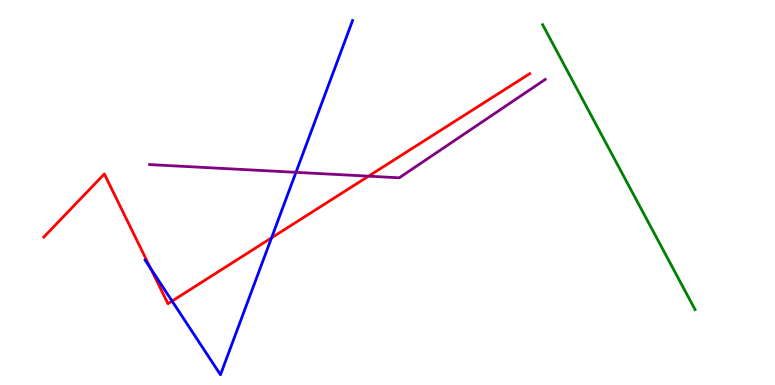[{'lines': ['blue', 'red'], 'intersections': [{'x': 1.95, 'y': 3.02}, {'x': 2.22, 'y': 2.18}, {'x': 3.5, 'y': 3.82}]}, {'lines': ['green', 'red'], 'intersections': []}, {'lines': ['purple', 'red'], 'intersections': [{'x': 4.76, 'y': 5.42}]}, {'lines': ['blue', 'green'], 'intersections': []}, {'lines': ['blue', 'purple'], 'intersections': [{'x': 3.82, 'y': 5.52}]}, {'lines': ['green', 'purple'], 'intersections': []}]